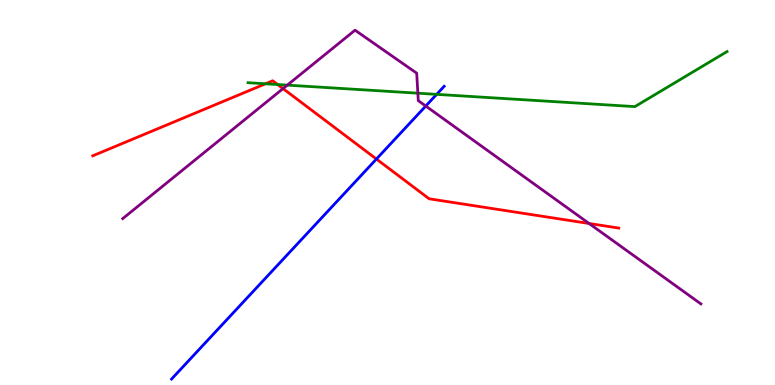[{'lines': ['blue', 'red'], 'intersections': [{'x': 4.86, 'y': 5.87}]}, {'lines': ['green', 'red'], 'intersections': [{'x': 3.43, 'y': 7.82}, {'x': 3.58, 'y': 7.8}]}, {'lines': ['purple', 'red'], 'intersections': [{'x': 3.65, 'y': 7.7}, {'x': 7.6, 'y': 4.19}]}, {'lines': ['blue', 'green'], 'intersections': [{'x': 5.63, 'y': 7.55}]}, {'lines': ['blue', 'purple'], 'intersections': [{'x': 5.49, 'y': 7.25}]}, {'lines': ['green', 'purple'], 'intersections': [{'x': 3.71, 'y': 7.79}, {'x': 5.39, 'y': 7.58}]}]